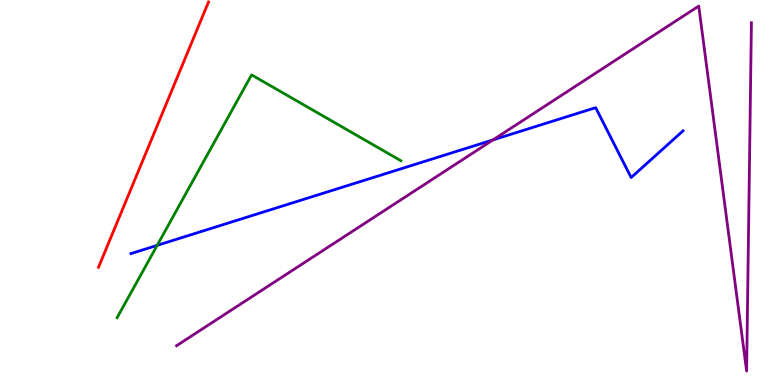[{'lines': ['blue', 'red'], 'intersections': []}, {'lines': ['green', 'red'], 'intersections': []}, {'lines': ['purple', 'red'], 'intersections': []}, {'lines': ['blue', 'green'], 'intersections': [{'x': 2.03, 'y': 3.63}]}, {'lines': ['blue', 'purple'], 'intersections': [{'x': 6.36, 'y': 6.37}]}, {'lines': ['green', 'purple'], 'intersections': []}]